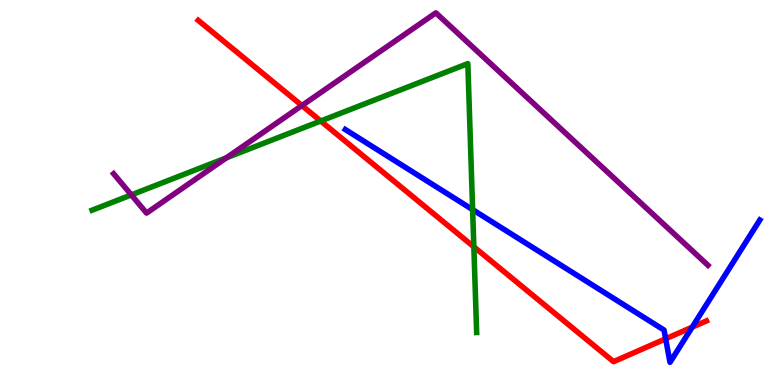[{'lines': ['blue', 'red'], 'intersections': [{'x': 8.59, 'y': 1.2}, {'x': 8.93, 'y': 1.5}]}, {'lines': ['green', 'red'], 'intersections': [{'x': 4.14, 'y': 6.86}, {'x': 6.11, 'y': 3.59}]}, {'lines': ['purple', 'red'], 'intersections': [{'x': 3.9, 'y': 7.26}]}, {'lines': ['blue', 'green'], 'intersections': [{'x': 6.1, 'y': 4.55}]}, {'lines': ['blue', 'purple'], 'intersections': []}, {'lines': ['green', 'purple'], 'intersections': [{'x': 1.69, 'y': 4.94}, {'x': 2.92, 'y': 5.9}]}]